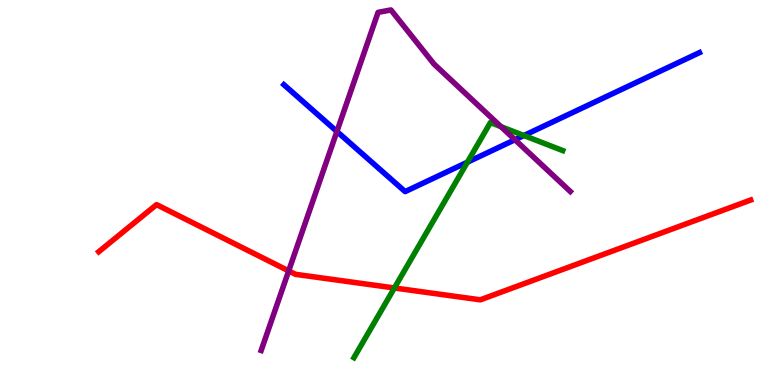[{'lines': ['blue', 'red'], 'intersections': []}, {'lines': ['green', 'red'], 'intersections': [{'x': 5.09, 'y': 2.52}]}, {'lines': ['purple', 'red'], 'intersections': [{'x': 3.72, 'y': 2.96}]}, {'lines': ['blue', 'green'], 'intersections': [{'x': 6.03, 'y': 5.79}, {'x': 6.76, 'y': 6.48}]}, {'lines': ['blue', 'purple'], 'intersections': [{'x': 4.35, 'y': 6.59}, {'x': 6.64, 'y': 6.37}]}, {'lines': ['green', 'purple'], 'intersections': [{'x': 6.46, 'y': 6.71}]}]